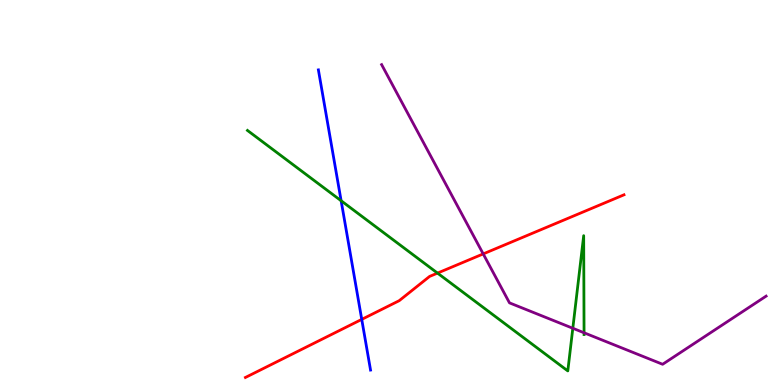[{'lines': ['blue', 'red'], 'intersections': [{'x': 4.67, 'y': 1.7}]}, {'lines': ['green', 'red'], 'intersections': [{'x': 5.65, 'y': 2.91}]}, {'lines': ['purple', 'red'], 'intersections': [{'x': 6.24, 'y': 3.4}]}, {'lines': ['blue', 'green'], 'intersections': [{'x': 4.4, 'y': 4.79}]}, {'lines': ['blue', 'purple'], 'intersections': []}, {'lines': ['green', 'purple'], 'intersections': [{'x': 7.39, 'y': 1.47}, {'x': 7.54, 'y': 1.36}]}]